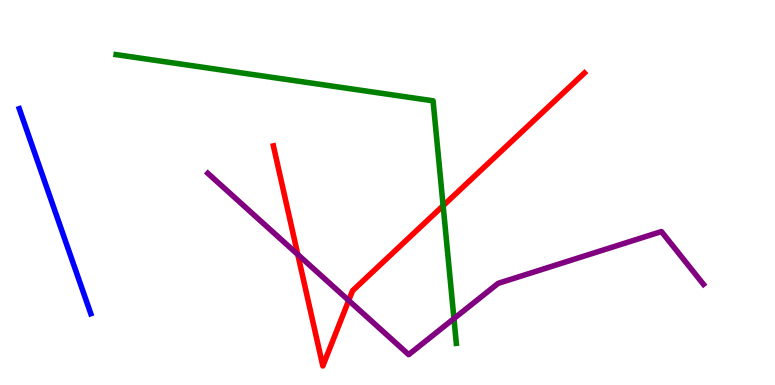[{'lines': ['blue', 'red'], 'intersections': []}, {'lines': ['green', 'red'], 'intersections': [{'x': 5.72, 'y': 4.66}]}, {'lines': ['purple', 'red'], 'intersections': [{'x': 3.84, 'y': 3.39}, {'x': 4.5, 'y': 2.2}]}, {'lines': ['blue', 'green'], 'intersections': []}, {'lines': ['blue', 'purple'], 'intersections': []}, {'lines': ['green', 'purple'], 'intersections': [{'x': 5.86, 'y': 1.73}]}]